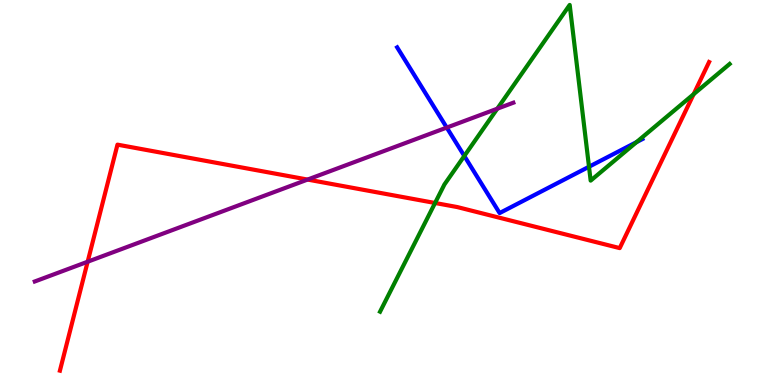[{'lines': ['blue', 'red'], 'intersections': []}, {'lines': ['green', 'red'], 'intersections': [{'x': 5.61, 'y': 4.73}, {'x': 8.95, 'y': 7.55}]}, {'lines': ['purple', 'red'], 'intersections': [{'x': 1.13, 'y': 3.2}, {'x': 3.97, 'y': 5.34}]}, {'lines': ['blue', 'green'], 'intersections': [{'x': 5.99, 'y': 5.95}, {'x': 7.6, 'y': 5.67}, {'x': 8.21, 'y': 6.31}]}, {'lines': ['blue', 'purple'], 'intersections': [{'x': 5.76, 'y': 6.69}]}, {'lines': ['green', 'purple'], 'intersections': [{'x': 6.42, 'y': 7.18}]}]